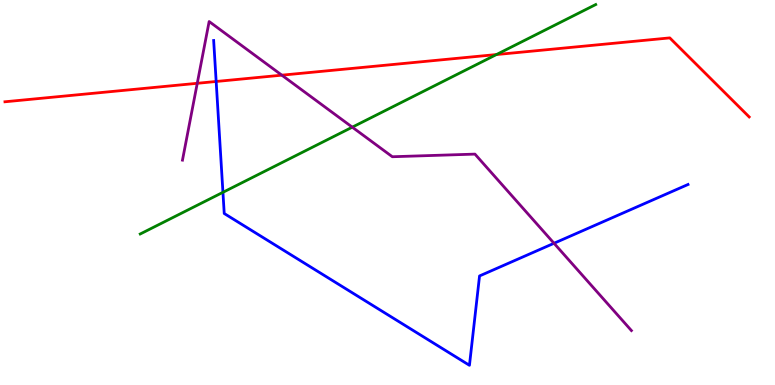[{'lines': ['blue', 'red'], 'intersections': [{'x': 2.79, 'y': 7.88}]}, {'lines': ['green', 'red'], 'intersections': [{'x': 6.41, 'y': 8.58}]}, {'lines': ['purple', 'red'], 'intersections': [{'x': 2.55, 'y': 7.84}, {'x': 3.64, 'y': 8.05}]}, {'lines': ['blue', 'green'], 'intersections': [{'x': 2.88, 'y': 5.0}]}, {'lines': ['blue', 'purple'], 'intersections': [{'x': 7.15, 'y': 3.68}]}, {'lines': ['green', 'purple'], 'intersections': [{'x': 4.55, 'y': 6.7}]}]